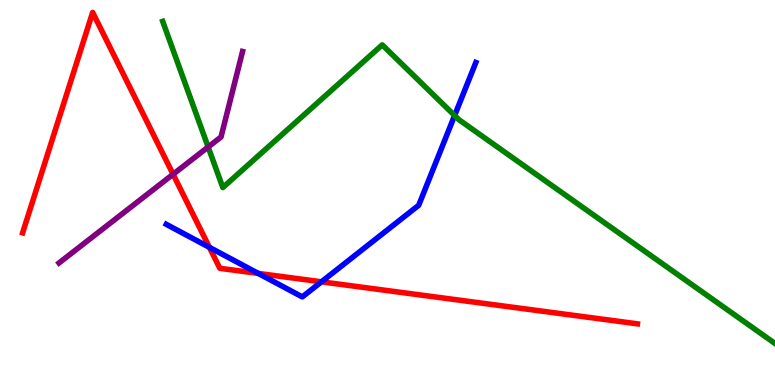[{'lines': ['blue', 'red'], 'intersections': [{'x': 2.7, 'y': 3.58}, {'x': 3.33, 'y': 2.9}, {'x': 4.15, 'y': 2.68}]}, {'lines': ['green', 'red'], 'intersections': []}, {'lines': ['purple', 'red'], 'intersections': [{'x': 2.23, 'y': 5.47}]}, {'lines': ['blue', 'green'], 'intersections': [{'x': 5.87, 'y': 7.0}]}, {'lines': ['blue', 'purple'], 'intersections': []}, {'lines': ['green', 'purple'], 'intersections': [{'x': 2.69, 'y': 6.18}]}]